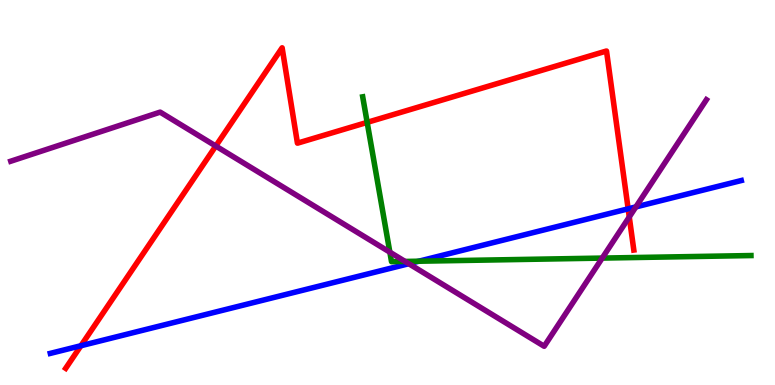[{'lines': ['blue', 'red'], 'intersections': [{'x': 1.04, 'y': 1.02}, {'x': 8.11, 'y': 4.58}]}, {'lines': ['green', 'red'], 'intersections': [{'x': 4.74, 'y': 6.82}]}, {'lines': ['purple', 'red'], 'intersections': [{'x': 2.78, 'y': 6.21}, {'x': 8.12, 'y': 4.36}]}, {'lines': ['blue', 'green'], 'intersections': [{'x': 5.4, 'y': 3.22}]}, {'lines': ['blue', 'purple'], 'intersections': [{'x': 5.27, 'y': 3.15}, {'x': 8.21, 'y': 4.63}]}, {'lines': ['green', 'purple'], 'intersections': [{'x': 5.03, 'y': 3.45}, {'x': 5.23, 'y': 3.21}, {'x': 7.77, 'y': 3.3}]}]